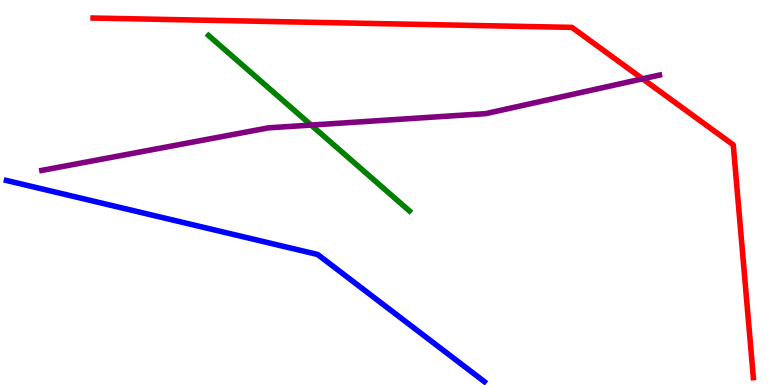[{'lines': ['blue', 'red'], 'intersections': []}, {'lines': ['green', 'red'], 'intersections': []}, {'lines': ['purple', 'red'], 'intersections': [{'x': 8.29, 'y': 7.95}]}, {'lines': ['blue', 'green'], 'intersections': []}, {'lines': ['blue', 'purple'], 'intersections': []}, {'lines': ['green', 'purple'], 'intersections': [{'x': 4.01, 'y': 6.75}]}]